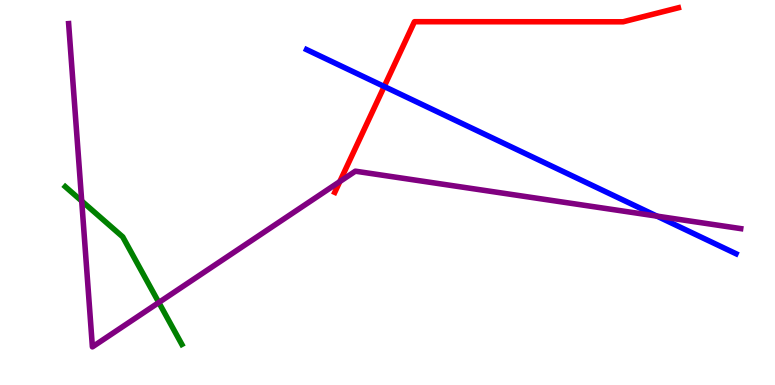[{'lines': ['blue', 'red'], 'intersections': [{'x': 4.96, 'y': 7.75}]}, {'lines': ['green', 'red'], 'intersections': []}, {'lines': ['purple', 'red'], 'intersections': [{'x': 4.38, 'y': 5.28}]}, {'lines': ['blue', 'green'], 'intersections': []}, {'lines': ['blue', 'purple'], 'intersections': [{'x': 8.48, 'y': 4.39}]}, {'lines': ['green', 'purple'], 'intersections': [{'x': 1.05, 'y': 4.78}, {'x': 2.05, 'y': 2.14}]}]